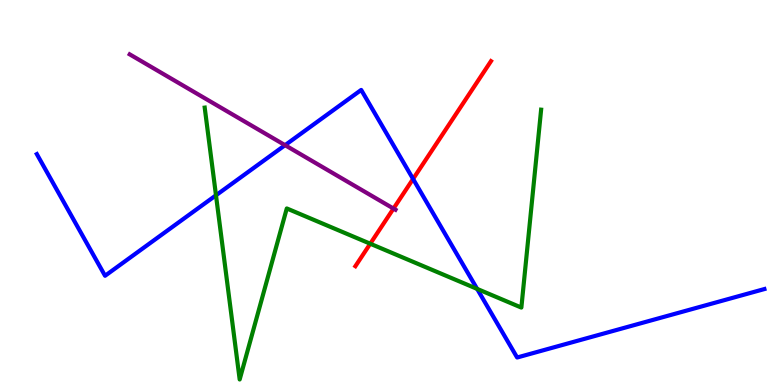[{'lines': ['blue', 'red'], 'intersections': [{'x': 5.33, 'y': 5.35}]}, {'lines': ['green', 'red'], 'intersections': [{'x': 4.78, 'y': 3.67}]}, {'lines': ['purple', 'red'], 'intersections': [{'x': 5.08, 'y': 4.58}]}, {'lines': ['blue', 'green'], 'intersections': [{'x': 2.79, 'y': 4.93}, {'x': 6.16, 'y': 2.5}]}, {'lines': ['blue', 'purple'], 'intersections': [{'x': 3.68, 'y': 6.23}]}, {'lines': ['green', 'purple'], 'intersections': []}]